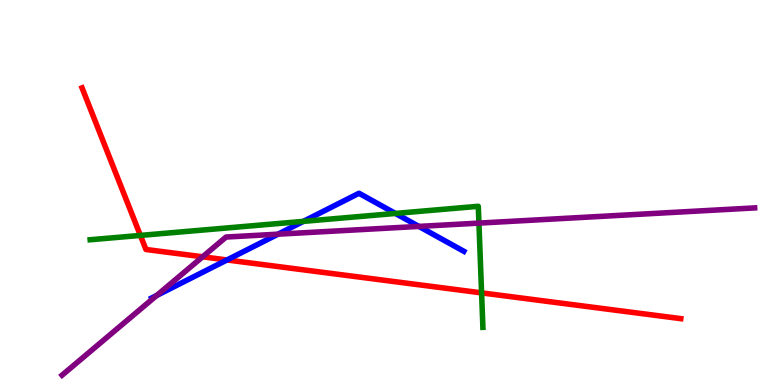[{'lines': ['blue', 'red'], 'intersections': [{'x': 2.93, 'y': 3.25}]}, {'lines': ['green', 'red'], 'intersections': [{'x': 1.81, 'y': 3.89}, {'x': 6.21, 'y': 2.39}]}, {'lines': ['purple', 'red'], 'intersections': [{'x': 2.61, 'y': 3.33}]}, {'lines': ['blue', 'green'], 'intersections': [{'x': 3.91, 'y': 4.25}, {'x': 5.1, 'y': 4.46}]}, {'lines': ['blue', 'purple'], 'intersections': [{'x': 2.02, 'y': 2.33}, {'x': 3.59, 'y': 3.92}, {'x': 5.41, 'y': 4.12}]}, {'lines': ['green', 'purple'], 'intersections': [{'x': 6.18, 'y': 4.21}]}]